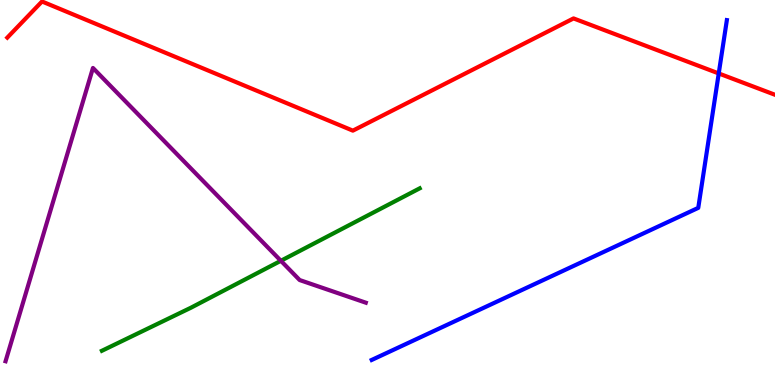[{'lines': ['blue', 'red'], 'intersections': [{'x': 9.27, 'y': 8.09}]}, {'lines': ['green', 'red'], 'intersections': []}, {'lines': ['purple', 'red'], 'intersections': []}, {'lines': ['blue', 'green'], 'intersections': []}, {'lines': ['blue', 'purple'], 'intersections': []}, {'lines': ['green', 'purple'], 'intersections': [{'x': 3.62, 'y': 3.23}]}]